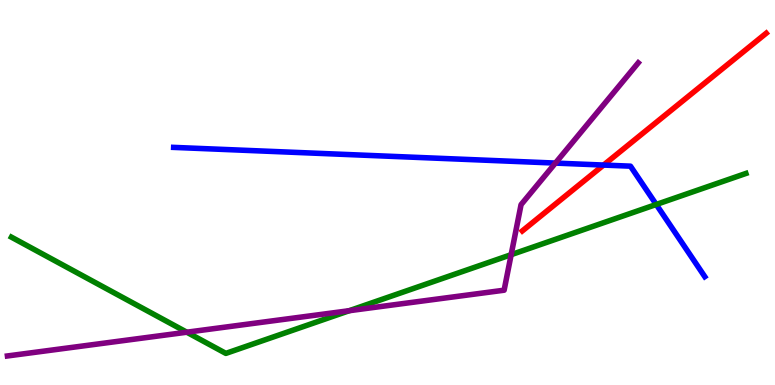[{'lines': ['blue', 'red'], 'intersections': [{'x': 7.79, 'y': 5.71}]}, {'lines': ['green', 'red'], 'intersections': []}, {'lines': ['purple', 'red'], 'intersections': []}, {'lines': ['blue', 'green'], 'intersections': [{'x': 8.47, 'y': 4.69}]}, {'lines': ['blue', 'purple'], 'intersections': [{'x': 7.17, 'y': 5.76}]}, {'lines': ['green', 'purple'], 'intersections': [{'x': 2.41, 'y': 1.37}, {'x': 4.51, 'y': 1.93}, {'x': 6.6, 'y': 3.38}]}]